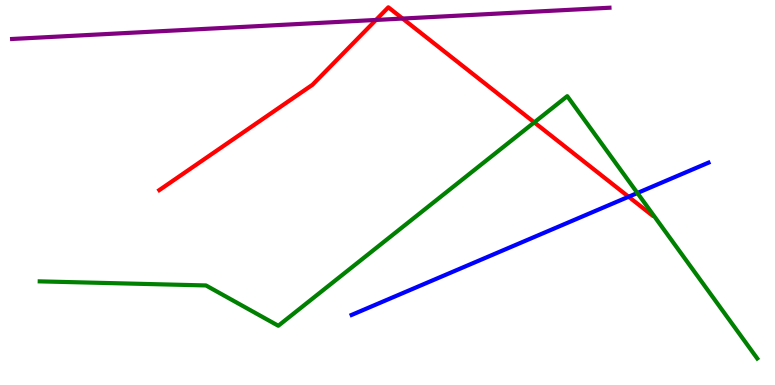[{'lines': ['blue', 'red'], 'intersections': [{'x': 8.11, 'y': 4.89}]}, {'lines': ['green', 'red'], 'intersections': [{'x': 6.89, 'y': 6.82}]}, {'lines': ['purple', 'red'], 'intersections': [{'x': 4.85, 'y': 9.48}, {'x': 5.19, 'y': 9.52}]}, {'lines': ['blue', 'green'], 'intersections': [{'x': 8.22, 'y': 4.99}]}, {'lines': ['blue', 'purple'], 'intersections': []}, {'lines': ['green', 'purple'], 'intersections': []}]